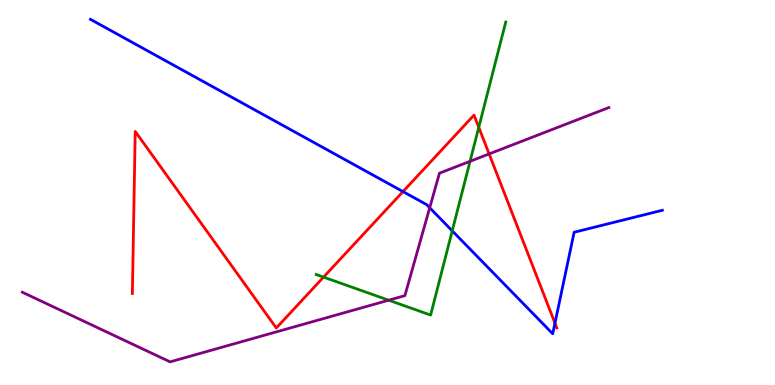[{'lines': ['blue', 'red'], 'intersections': [{'x': 5.2, 'y': 5.02}, {'x': 7.16, 'y': 1.61}]}, {'lines': ['green', 'red'], 'intersections': [{'x': 4.17, 'y': 2.8}, {'x': 6.18, 'y': 6.69}]}, {'lines': ['purple', 'red'], 'intersections': [{'x': 6.31, 'y': 6.0}]}, {'lines': ['blue', 'green'], 'intersections': [{'x': 5.84, 'y': 4.0}]}, {'lines': ['blue', 'purple'], 'intersections': [{'x': 5.54, 'y': 4.6}]}, {'lines': ['green', 'purple'], 'intersections': [{'x': 5.02, 'y': 2.2}, {'x': 6.07, 'y': 5.81}]}]